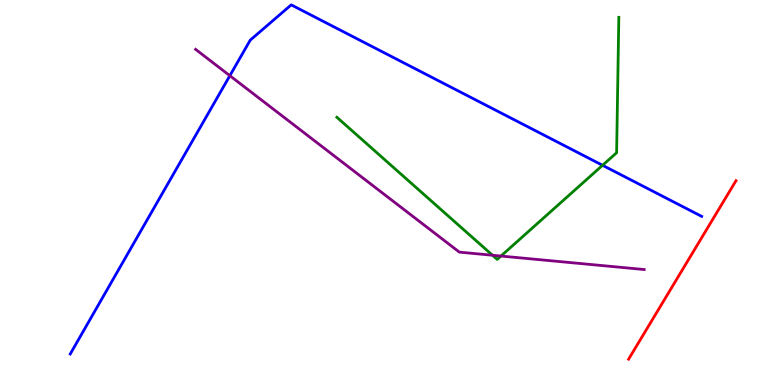[{'lines': ['blue', 'red'], 'intersections': []}, {'lines': ['green', 'red'], 'intersections': []}, {'lines': ['purple', 'red'], 'intersections': []}, {'lines': ['blue', 'green'], 'intersections': [{'x': 7.77, 'y': 5.71}]}, {'lines': ['blue', 'purple'], 'intersections': [{'x': 2.97, 'y': 8.03}]}, {'lines': ['green', 'purple'], 'intersections': [{'x': 6.36, 'y': 3.37}, {'x': 6.46, 'y': 3.35}]}]